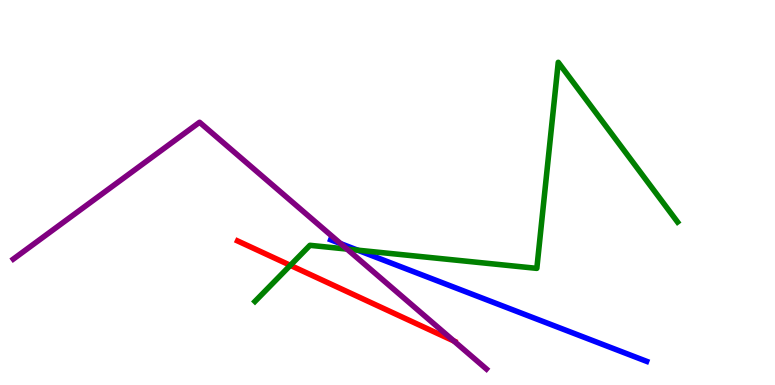[{'lines': ['blue', 'red'], 'intersections': []}, {'lines': ['green', 'red'], 'intersections': [{'x': 3.75, 'y': 3.11}]}, {'lines': ['purple', 'red'], 'intersections': [{'x': 5.86, 'y': 1.14}]}, {'lines': ['blue', 'green'], 'intersections': [{'x': 4.62, 'y': 3.5}]}, {'lines': ['blue', 'purple'], 'intersections': [{'x': 4.4, 'y': 3.67}]}, {'lines': ['green', 'purple'], 'intersections': [{'x': 4.48, 'y': 3.53}]}]